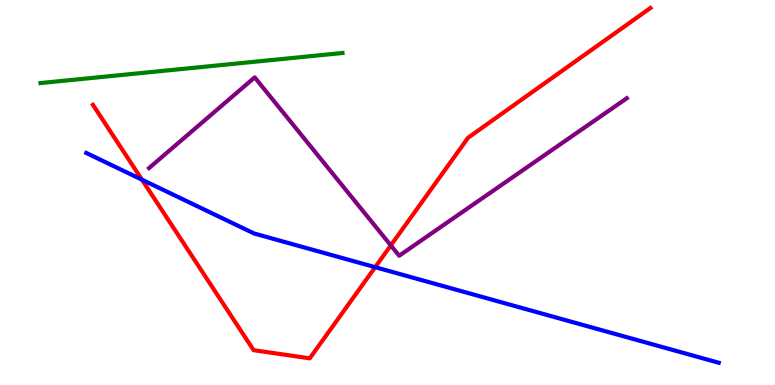[{'lines': ['blue', 'red'], 'intersections': [{'x': 1.83, 'y': 5.33}, {'x': 4.84, 'y': 3.06}]}, {'lines': ['green', 'red'], 'intersections': []}, {'lines': ['purple', 'red'], 'intersections': [{'x': 5.04, 'y': 3.63}]}, {'lines': ['blue', 'green'], 'intersections': []}, {'lines': ['blue', 'purple'], 'intersections': []}, {'lines': ['green', 'purple'], 'intersections': []}]